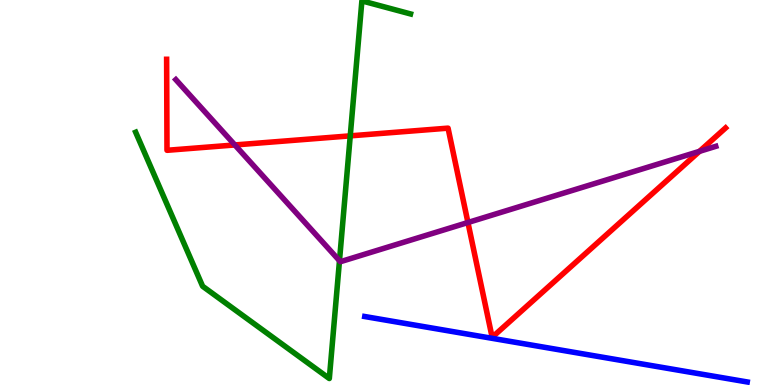[{'lines': ['blue', 'red'], 'intersections': []}, {'lines': ['green', 'red'], 'intersections': [{'x': 4.52, 'y': 6.47}]}, {'lines': ['purple', 'red'], 'intersections': [{'x': 3.03, 'y': 6.23}, {'x': 6.04, 'y': 4.22}, {'x': 9.03, 'y': 6.07}]}, {'lines': ['blue', 'green'], 'intersections': []}, {'lines': ['blue', 'purple'], 'intersections': []}, {'lines': ['green', 'purple'], 'intersections': [{'x': 4.38, 'y': 3.23}]}]